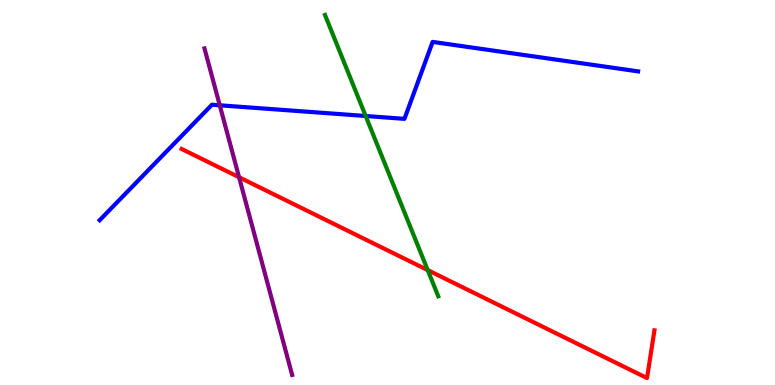[{'lines': ['blue', 'red'], 'intersections': []}, {'lines': ['green', 'red'], 'intersections': [{'x': 5.52, 'y': 2.98}]}, {'lines': ['purple', 'red'], 'intersections': [{'x': 3.08, 'y': 5.4}]}, {'lines': ['blue', 'green'], 'intersections': [{'x': 4.72, 'y': 6.99}]}, {'lines': ['blue', 'purple'], 'intersections': [{'x': 2.84, 'y': 7.27}]}, {'lines': ['green', 'purple'], 'intersections': []}]